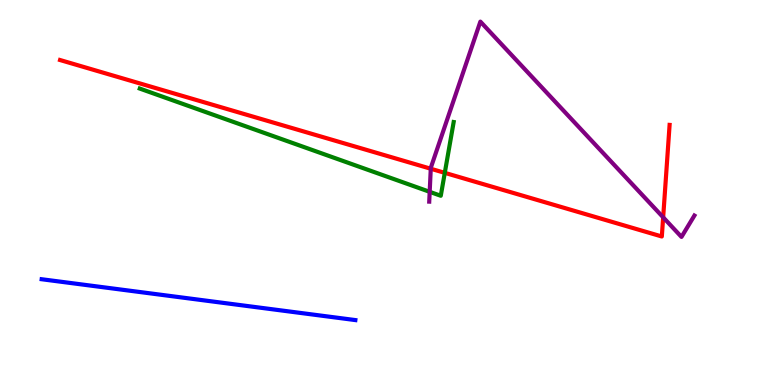[{'lines': ['blue', 'red'], 'intersections': []}, {'lines': ['green', 'red'], 'intersections': [{'x': 5.74, 'y': 5.51}]}, {'lines': ['purple', 'red'], 'intersections': [{'x': 5.56, 'y': 5.62}, {'x': 8.56, 'y': 4.36}]}, {'lines': ['blue', 'green'], 'intersections': []}, {'lines': ['blue', 'purple'], 'intersections': []}, {'lines': ['green', 'purple'], 'intersections': [{'x': 5.54, 'y': 5.02}]}]